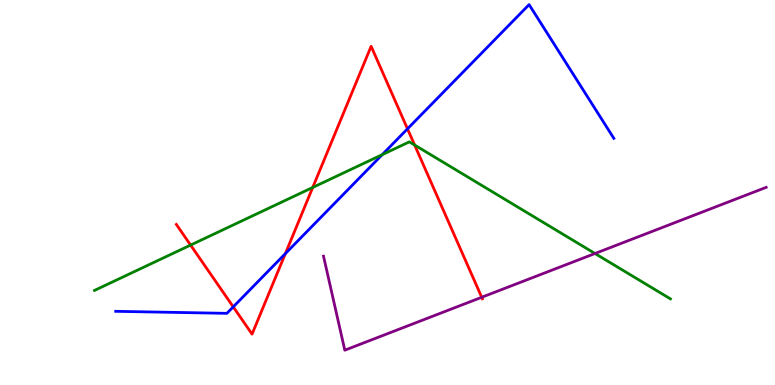[{'lines': ['blue', 'red'], 'intersections': [{'x': 3.01, 'y': 2.03}, {'x': 3.68, 'y': 3.41}, {'x': 5.26, 'y': 6.65}]}, {'lines': ['green', 'red'], 'intersections': [{'x': 2.46, 'y': 3.63}, {'x': 4.04, 'y': 5.13}, {'x': 5.35, 'y': 6.23}]}, {'lines': ['purple', 'red'], 'intersections': [{'x': 6.22, 'y': 2.28}]}, {'lines': ['blue', 'green'], 'intersections': [{'x': 4.93, 'y': 5.98}]}, {'lines': ['blue', 'purple'], 'intersections': []}, {'lines': ['green', 'purple'], 'intersections': [{'x': 7.68, 'y': 3.42}]}]